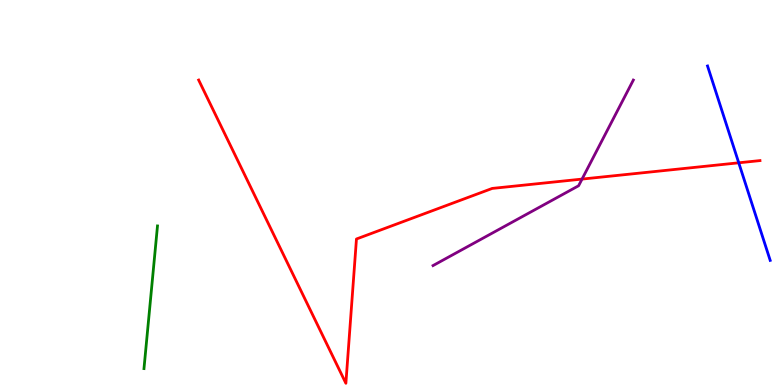[{'lines': ['blue', 'red'], 'intersections': [{'x': 9.53, 'y': 5.77}]}, {'lines': ['green', 'red'], 'intersections': []}, {'lines': ['purple', 'red'], 'intersections': [{'x': 7.51, 'y': 5.35}]}, {'lines': ['blue', 'green'], 'intersections': []}, {'lines': ['blue', 'purple'], 'intersections': []}, {'lines': ['green', 'purple'], 'intersections': []}]